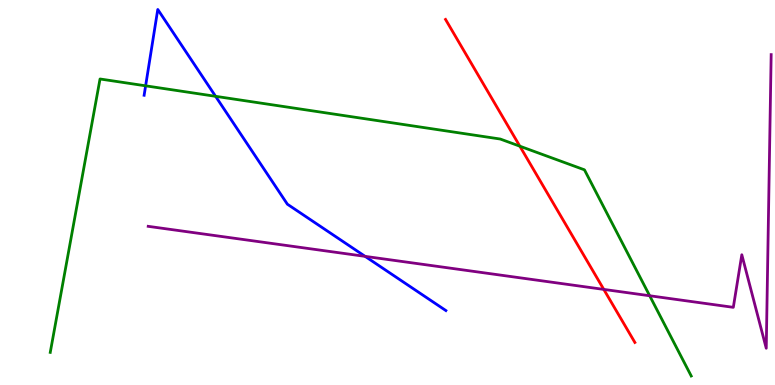[{'lines': ['blue', 'red'], 'intersections': []}, {'lines': ['green', 'red'], 'intersections': [{'x': 6.71, 'y': 6.2}]}, {'lines': ['purple', 'red'], 'intersections': [{'x': 7.79, 'y': 2.48}]}, {'lines': ['blue', 'green'], 'intersections': [{'x': 1.88, 'y': 7.77}, {'x': 2.78, 'y': 7.5}]}, {'lines': ['blue', 'purple'], 'intersections': [{'x': 4.71, 'y': 3.34}]}, {'lines': ['green', 'purple'], 'intersections': [{'x': 8.38, 'y': 2.32}]}]